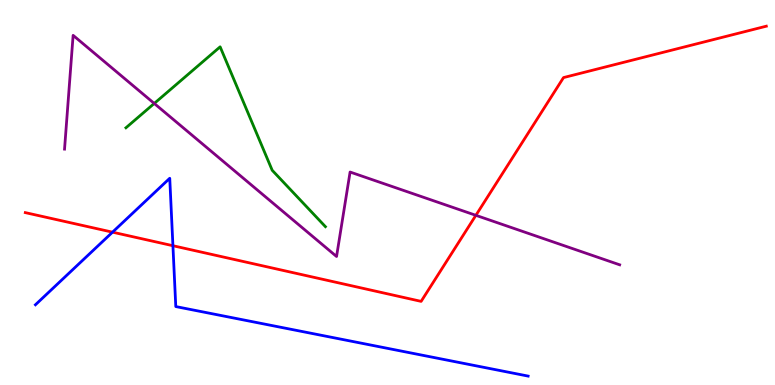[{'lines': ['blue', 'red'], 'intersections': [{'x': 1.45, 'y': 3.97}, {'x': 2.23, 'y': 3.62}]}, {'lines': ['green', 'red'], 'intersections': []}, {'lines': ['purple', 'red'], 'intersections': [{'x': 6.14, 'y': 4.41}]}, {'lines': ['blue', 'green'], 'intersections': []}, {'lines': ['blue', 'purple'], 'intersections': []}, {'lines': ['green', 'purple'], 'intersections': [{'x': 1.99, 'y': 7.31}]}]